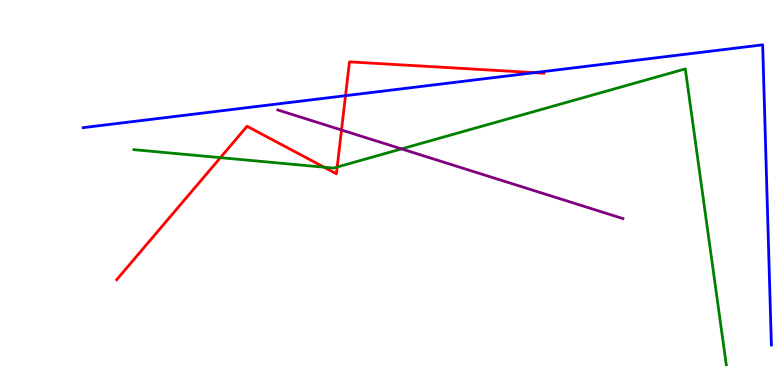[{'lines': ['blue', 'red'], 'intersections': [{'x': 4.46, 'y': 7.52}, {'x': 6.89, 'y': 8.11}]}, {'lines': ['green', 'red'], 'intersections': [{'x': 2.84, 'y': 5.91}, {'x': 4.18, 'y': 5.66}, {'x': 4.35, 'y': 5.66}]}, {'lines': ['purple', 'red'], 'intersections': [{'x': 4.41, 'y': 6.62}]}, {'lines': ['blue', 'green'], 'intersections': []}, {'lines': ['blue', 'purple'], 'intersections': []}, {'lines': ['green', 'purple'], 'intersections': [{'x': 5.18, 'y': 6.13}]}]